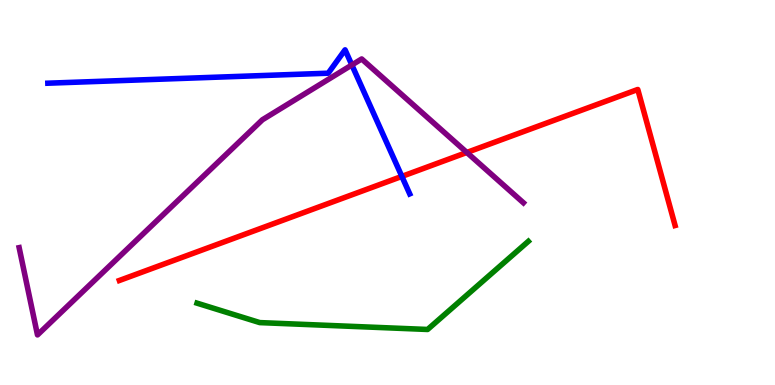[{'lines': ['blue', 'red'], 'intersections': [{'x': 5.19, 'y': 5.42}]}, {'lines': ['green', 'red'], 'intersections': []}, {'lines': ['purple', 'red'], 'intersections': [{'x': 6.02, 'y': 6.04}]}, {'lines': ['blue', 'green'], 'intersections': []}, {'lines': ['blue', 'purple'], 'intersections': [{'x': 4.54, 'y': 8.31}]}, {'lines': ['green', 'purple'], 'intersections': []}]